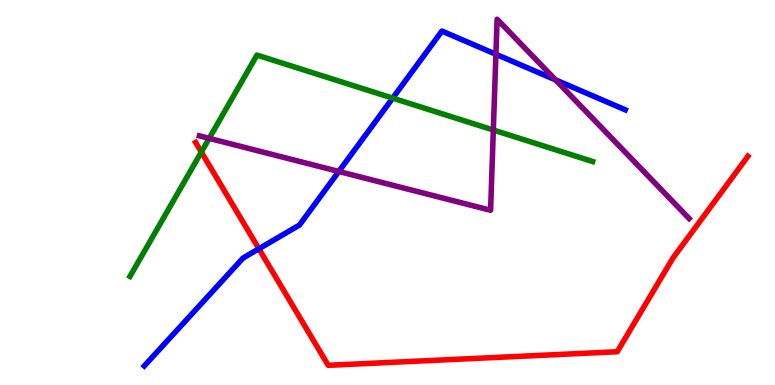[{'lines': ['blue', 'red'], 'intersections': [{'x': 3.34, 'y': 3.54}]}, {'lines': ['green', 'red'], 'intersections': [{'x': 2.6, 'y': 6.05}]}, {'lines': ['purple', 'red'], 'intersections': []}, {'lines': ['blue', 'green'], 'intersections': [{'x': 5.07, 'y': 7.45}]}, {'lines': ['blue', 'purple'], 'intersections': [{'x': 4.37, 'y': 5.55}, {'x': 6.4, 'y': 8.59}, {'x': 7.17, 'y': 7.93}]}, {'lines': ['green', 'purple'], 'intersections': [{'x': 2.7, 'y': 6.41}, {'x': 6.37, 'y': 6.62}]}]